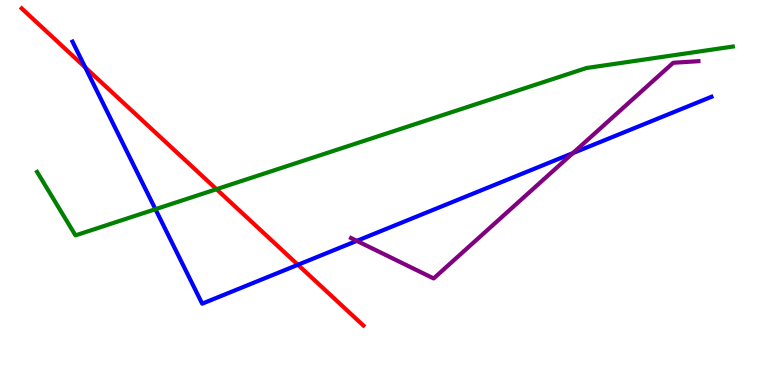[{'lines': ['blue', 'red'], 'intersections': [{'x': 1.1, 'y': 8.25}, {'x': 3.84, 'y': 3.12}]}, {'lines': ['green', 'red'], 'intersections': [{'x': 2.79, 'y': 5.09}]}, {'lines': ['purple', 'red'], 'intersections': []}, {'lines': ['blue', 'green'], 'intersections': [{'x': 2.01, 'y': 4.57}]}, {'lines': ['blue', 'purple'], 'intersections': [{'x': 4.6, 'y': 3.74}, {'x': 7.39, 'y': 6.02}]}, {'lines': ['green', 'purple'], 'intersections': []}]